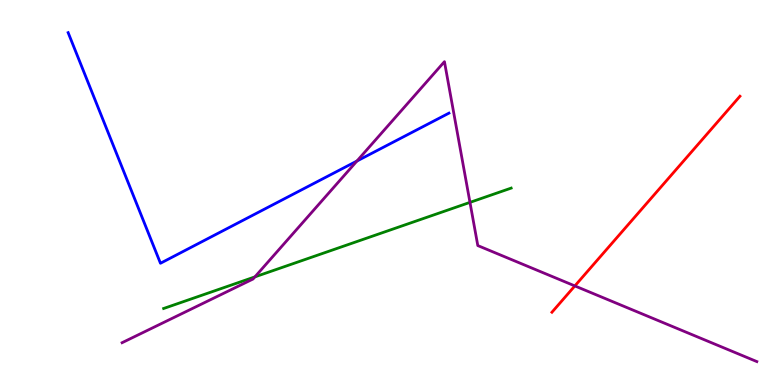[{'lines': ['blue', 'red'], 'intersections': []}, {'lines': ['green', 'red'], 'intersections': []}, {'lines': ['purple', 'red'], 'intersections': [{'x': 7.42, 'y': 2.57}]}, {'lines': ['blue', 'green'], 'intersections': []}, {'lines': ['blue', 'purple'], 'intersections': [{'x': 4.61, 'y': 5.82}]}, {'lines': ['green', 'purple'], 'intersections': [{'x': 3.29, 'y': 2.81}, {'x': 6.06, 'y': 4.74}]}]